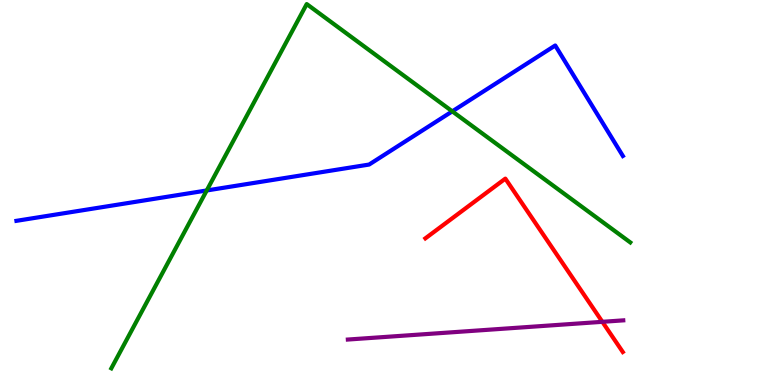[{'lines': ['blue', 'red'], 'intersections': []}, {'lines': ['green', 'red'], 'intersections': []}, {'lines': ['purple', 'red'], 'intersections': [{'x': 7.77, 'y': 1.64}]}, {'lines': ['blue', 'green'], 'intersections': [{'x': 2.67, 'y': 5.05}, {'x': 5.84, 'y': 7.11}]}, {'lines': ['blue', 'purple'], 'intersections': []}, {'lines': ['green', 'purple'], 'intersections': []}]